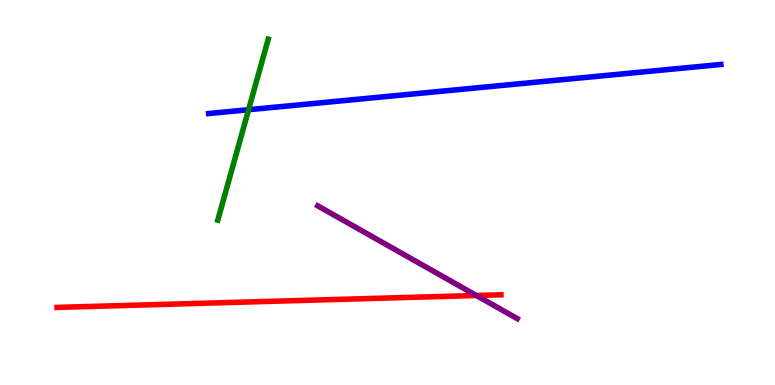[{'lines': ['blue', 'red'], 'intersections': []}, {'lines': ['green', 'red'], 'intersections': []}, {'lines': ['purple', 'red'], 'intersections': [{'x': 6.15, 'y': 2.32}]}, {'lines': ['blue', 'green'], 'intersections': [{'x': 3.21, 'y': 7.15}]}, {'lines': ['blue', 'purple'], 'intersections': []}, {'lines': ['green', 'purple'], 'intersections': []}]